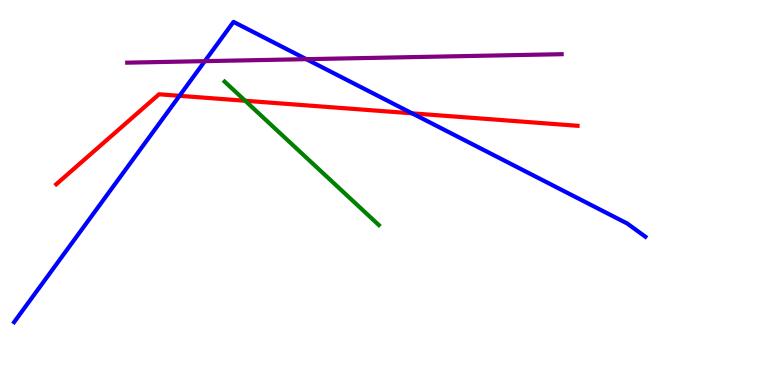[{'lines': ['blue', 'red'], 'intersections': [{'x': 2.32, 'y': 7.51}, {'x': 5.32, 'y': 7.06}]}, {'lines': ['green', 'red'], 'intersections': [{'x': 3.16, 'y': 7.38}]}, {'lines': ['purple', 'red'], 'intersections': []}, {'lines': ['blue', 'green'], 'intersections': []}, {'lines': ['blue', 'purple'], 'intersections': [{'x': 2.64, 'y': 8.41}, {'x': 3.95, 'y': 8.46}]}, {'lines': ['green', 'purple'], 'intersections': []}]